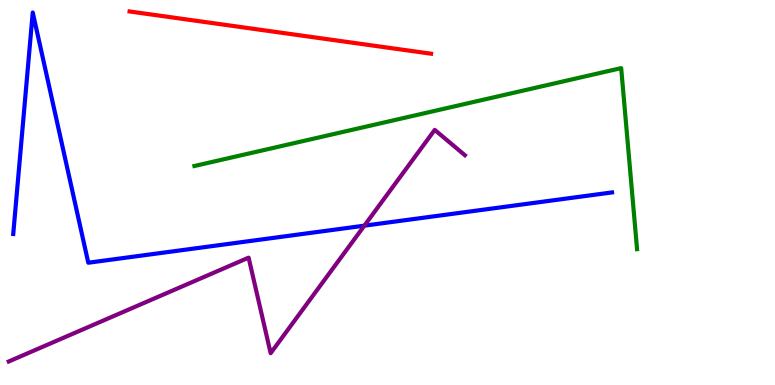[{'lines': ['blue', 'red'], 'intersections': []}, {'lines': ['green', 'red'], 'intersections': []}, {'lines': ['purple', 'red'], 'intersections': []}, {'lines': ['blue', 'green'], 'intersections': []}, {'lines': ['blue', 'purple'], 'intersections': [{'x': 4.7, 'y': 4.14}]}, {'lines': ['green', 'purple'], 'intersections': []}]